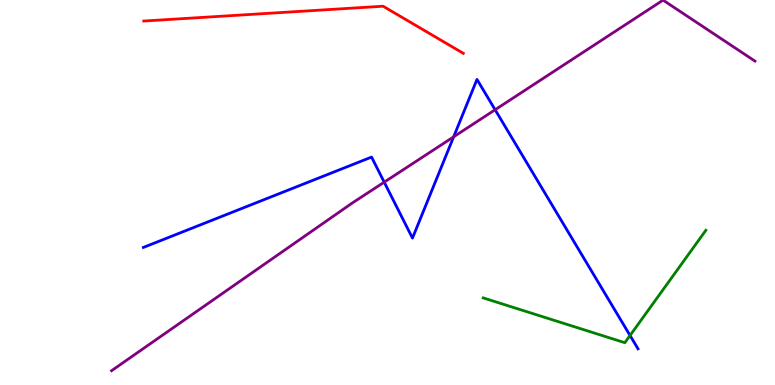[{'lines': ['blue', 'red'], 'intersections': []}, {'lines': ['green', 'red'], 'intersections': []}, {'lines': ['purple', 'red'], 'intersections': []}, {'lines': ['blue', 'green'], 'intersections': [{'x': 8.13, 'y': 1.29}]}, {'lines': ['blue', 'purple'], 'intersections': [{'x': 4.96, 'y': 5.27}, {'x': 5.85, 'y': 6.45}, {'x': 6.39, 'y': 7.15}]}, {'lines': ['green', 'purple'], 'intersections': []}]